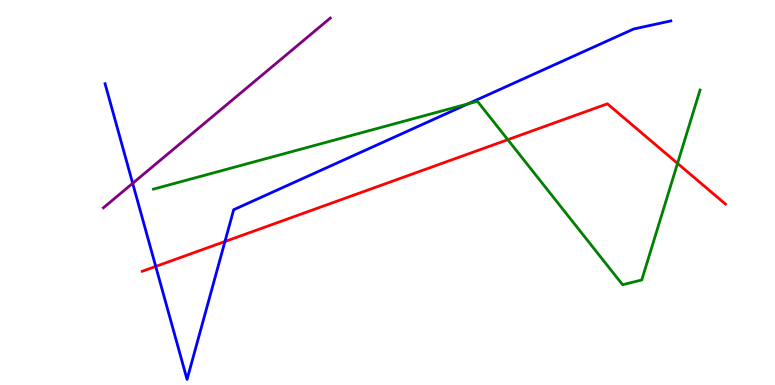[{'lines': ['blue', 'red'], 'intersections': [{'x': 2.01, 'y': 3.08}, {'x': 2.9, 'y': 3.73}]}, {'lines': ['green', 'red'], 'intersections': [{'x': 6.55, 'y': 6.37}, {'x': 8.74, 'y': 5.76}]}, {'lines': ['purple', 'red'], 'intersections': []}, {'lines': ['blue', 'green'], 'intersections': [{'x': 6.04, 'y': 7.3}]}, {'lines': ['blue', 'purple'], 'intersections': [{'x': 1.71, 'y': 5.24}]}, {'lines': ['green', 'purple'], 'intersections': []}]